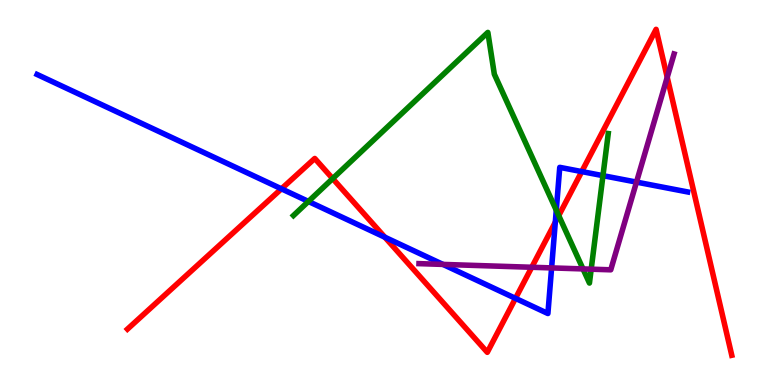[{'lines': ['blue', 'red'], 'intersections': [{'x': 3.63, 'y': 5.1}, {'x': 4.97, 'y': 3.84}, {'x': 6.65, 'y': 2.25}, {'x': 7.17, 'y': 4.23}, {'x': 7.51, 'y': 5.54}]}, {'lines': ['green', 'red'], 'intersections': [{'x': 4.29, 'y': 5.36}, {'x': 7.21, 'y': 4.4}]}, {'lines': ['purple', 'red'], 'intersections': [{'x': 6.86, 'y': 3.06}, {'x': 8.61, 'y': 7.99}]}, {'lines': ['blue', 'green'], 'intersections': [{'x': 3.98, 'y': 4.77}, {'x': 7.18, 'y': 4.54}, {'x': 7.78, 'y': 5.44}]}, {'lines': ['blue', 'purple'], 'intersections': [{'x': 5.72, 'y': 3.13}, {'x': 7.12, 'y': 3.04}, {'x': 8.21, 'y': 5.27}]}, {'lines': ['green', 'purple'], 'intersections': [{'x': 7.52, 'y': 3.02}, {'x': 7.63, 'y': 3.01}]}]